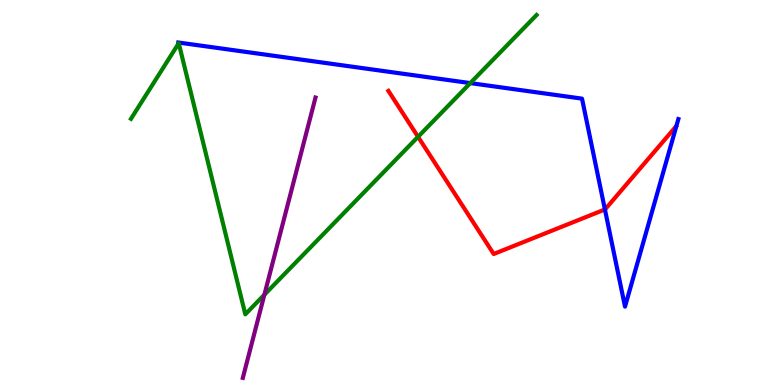[{'lines': ['blue', 'red'], 'intersections': [{'x': 7.81, 'y': 4.56}]}, {'lines': ['green', 'red'], 'intersections': [{'x': 5.39, 'y': 6.45}]}, {'lines': ['purple', 'red'], 'intersections': []}, {'lines': ['blue', 'green'], 'intersections': [{'x': 6.07, 'y': 7.84}]}, {'lines': ['blue', 'purple'], 'intersections': []}, {'lines': ['green', 'purple'], 'intersections': [{'x': 3.41, 'y': 2.35}]}]